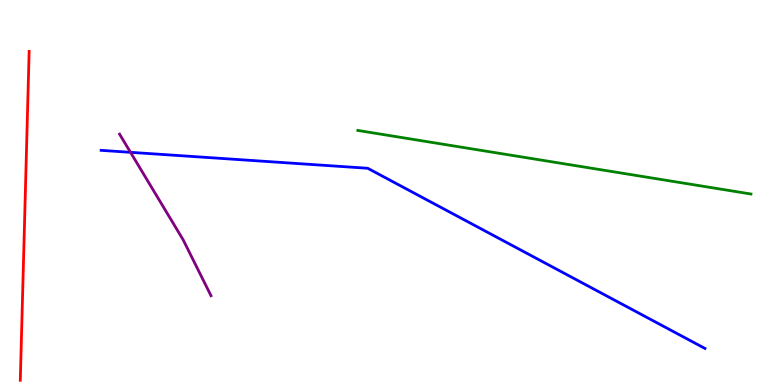[{'lines': ['blue', 'red'], 'intersections': []}, {'lines': ['green', 'red'], 'intersections': []}, {'lines': ['purple', 'red'], 'intersections': []}, {'lines': ['blue', 'green'], 'intersections': []}, {'lines': ['blue', 'purple'], 'intersections': [{'x': 1.68, 'y': 6.04}]}, {'lines': ['green', 'purple'], 'intersections': []}]